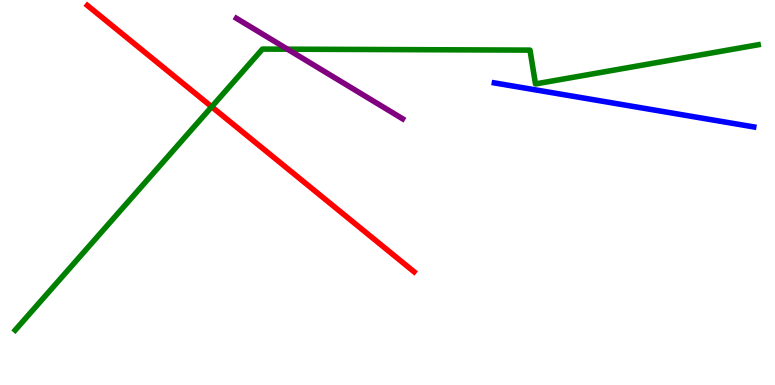[{'lines': ['blue', 'red'], 'intersections': []}, {'lines': ['green', 'red'], 'intersections': [{'x': 2.73, 'y': 7.23}]}, {'lines': ['purple', 'red'], 'intersections': []}, {'lines': ['blue', 'green'], 'intersections': []}, {'lines': ['blue', 'purple'], 'intersections': []}, {'lines': ['green', 'purple'], 'intersections': [{'x': 3.71, 'y': 8.72}]}]